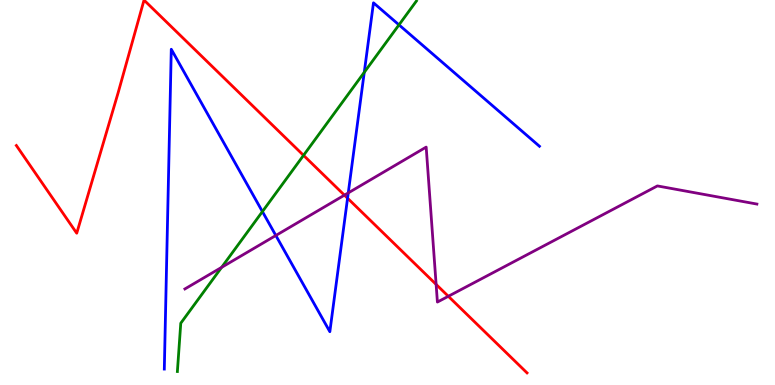[{'lines': ['blue', 'red'], 'intersections': [{'x': 4.48, 'y': 4.85}]}, {'lines': ['green', 'red'], 'intersections': [{'x': 3.92, 'y': 5.96}]}, {'lines': ['purple', 'red'], 'intersections': [{'x': 4.44, 'y': 4.93}, {'x': 5.63, 'y': 2.61}, {'x': 5.78, 'y': 2.3}]}, {'lines': ['blue', 'green'], 'intersections': [{'x': 3.39, 'y': 4.5}, {'x': 4.7, 'y': 8.12}, {'x': 5.15, 'y': 9.35}]}, {'lines': ['blue', 'purple'], 'intersections': [{'x': 3.56, 'y': 3.88}, {'x': 4.49, 'y': 4.99}]}, {'lines': ['green', 'purple'], 'intersections': [{'x': 2.86, 'y': 3.06}]}]